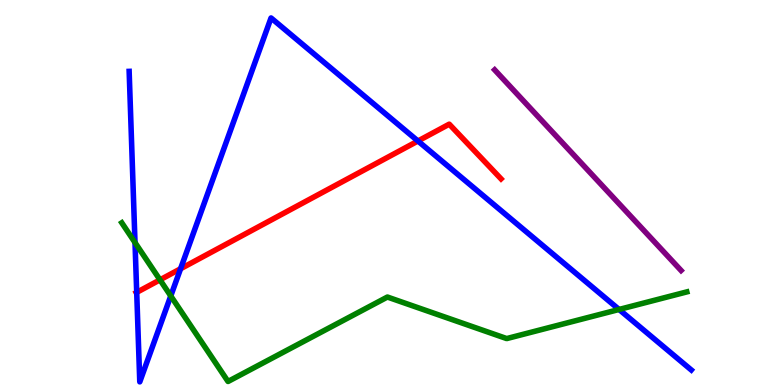[{'lines': ['blue', 'red'], 'intersections': [{'x': 1.76, 'y': 2.41}, {'x': 2.33, 'y': 3.02}, {'x': 5.39, 'y': 6.34}]}, {'lines': ['green', 'red'], 'intersections': [{'x': 2.06, 'y': 2.73}]}, {'lines': ['purple', 'red'], 'intersections': []}, {'lines': ['blue', 'green'], 'intersections': [{'x': 1.74, 'y': 3.7}, {'x': 2.2, 'y': 2.31}, {'x': 7.99, 'y': 1.96}]}, {'lines': ['blue', 'purple'], 'intersections': []}, {'lines': ['green', 'purple'], 'intersections': []}]